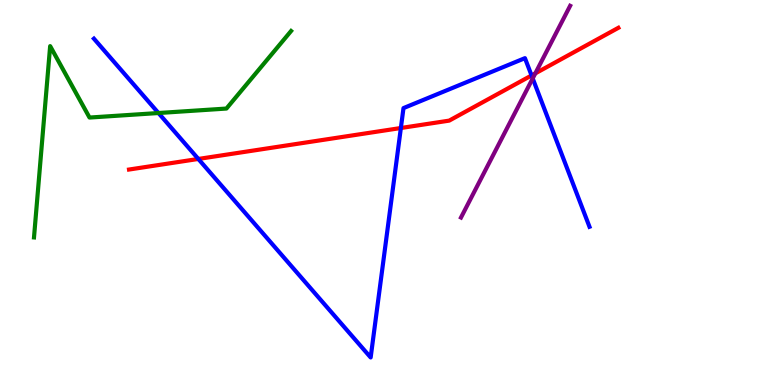[{'lines': ['blue', 'red'], 'intersections': [{'x': 2.56, 'y': 5.87}, {'x': 5.17, 'y': 6.68}, {'x': 6.86, 'y': 8.04}]}, {'lines': ['green', 'red'], 'intersections': []}, {'lines': ['purple', 'red'], 'intersections': [{'x': 6.91, 'y': 8.09}]}, {'lines': ['blue', 'green'], 'intersections': [{'x': 2.04, 'y': 7.06}]}, {'lines': ['blue', 'purple'], 'intersections': [{'x': 6.87, 'y': 7.96}]}, {'lines': ['green', 'purple'], 'intersections': []}]